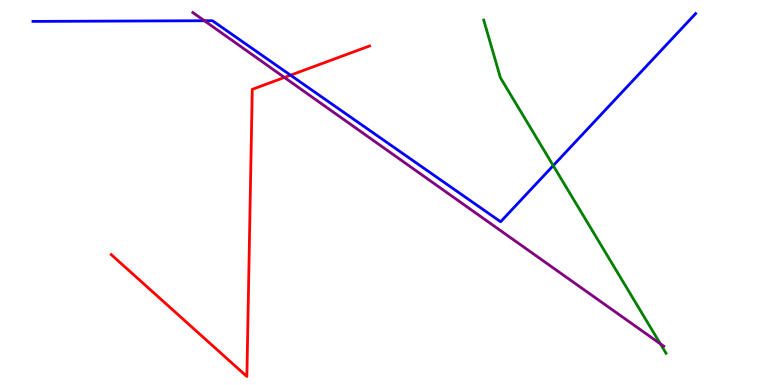[{'lines': ['blue', 'red'], 'intersections': [{'x': 3.75, 'y': 8.05}]}, {'lines': ['green', 'red'], 'intersections': []}, {'lines': ['purple', 'red'], 'intersections': [{'x': 3.67, 'y': 7.99}]}, {'lines': ['blue', 'green'], 'intersections': [{'x': 7.14, 'y': 5.7}]}, {'lines': ['blue', 'purple'], 'intersections': [{'x': 2.64, 'y': 9.46}]}, {'lines': ['green', 'purple'], 'intersections': [{'x': 8.52, 'y': 1.07}]}]